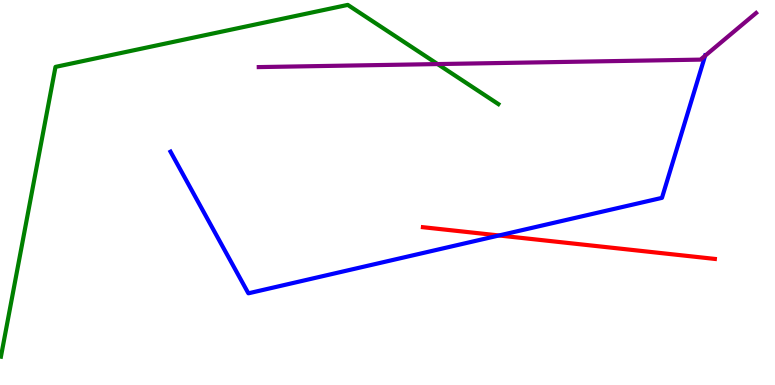[{'lines': ['blue', 'red'], 'intersections': [{'x': 6.44, 'y': 3.88}]}, {'lines': ['green', 'red'], 'intersections': []}, {'lines': ['purple', 'red'], 'intersections': []}, {'lines': ['blue', 'green'], 'intersections': []}, {'lines': ['blue', 'purple'], 'intersections': [{'x': 9.1, 'y': 8.55}]}, {'lines': ['green', 'purple'], 'intersections': [{'x': 5.65, 'y': 8.34}]}]